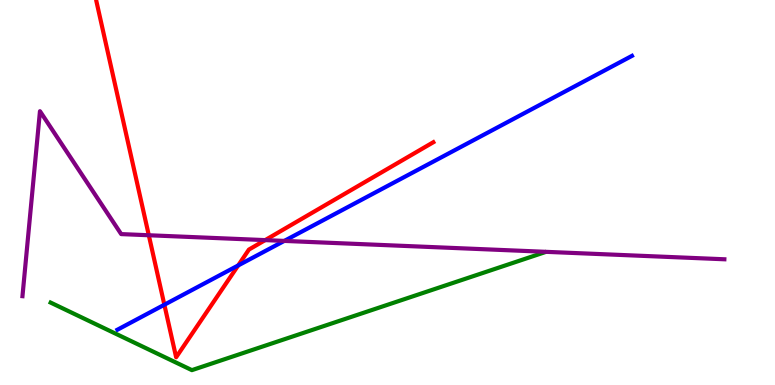[{'lines': ['blue', 'red'], 'intersections': [{'x': 2.12, 'y': 2.08}, {'x': 3.07, 'y': 3.11}]}, {'lines': ['green', 'red'], 'intersections': []}, {'lines': ['purple', 'red'], 'intersections': [{'x': 1.92, 'y': 3.89}, {'x': 3.42, 'y': 3.76}]}, {'lines': ['blue', 'green'], 'intersections': []}, {'lines': ['blue', 'purple'], 'intersections': [{'x': 3.67, 'y': 3.74}]}, {'lines': ['green', 'purple'], 'intersections': []}]